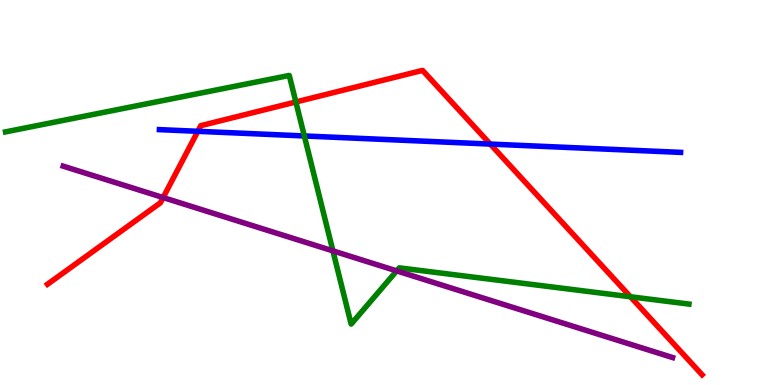[{'lines': ['blue', 'red'], 'intersections': [{'x': 2.55, 'y': 6.59}, {'x': 6.33, 'y': 6.26}]}, {'lines': ['green', 'red'], 'intersections': [{'x': 3.82, 'y': 7.35}, {'x': 8.13, 'y': 2.29}]}, {'lines': ['purple', 'red'], 'intersections': [{'x': 2.1, 'y': 4.87}]}, {'lines': ['blue', 'green'], 'intersections': [{'x': 3.93, 'y': 6.47}]}, {'lines': ['blue', 'purple'], 'intersections': []}, {'lines': ['green', 'purple'], 'intersections': [{'x': 4.3, 'y': 3.48}, {'x': 5.12, 'y': 2.96}]}]